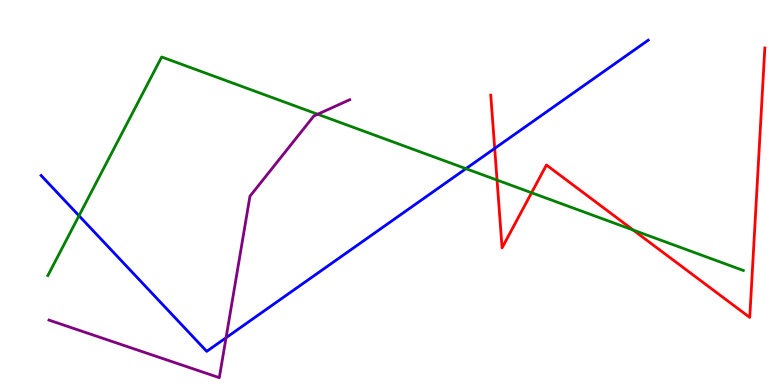[{'lines': ['blue', 'red'], 'intersections': [{'x': 6.38, 'y': 6.15}]}, {'lines': ['green', 'red'], 'intersections': [{'x': 6.41, 'y': 5.32}, {'x': 6.86, 'y': 4.99}, {'x': 8.17, 'y': 4.02}]}, {'lines': ['purple', 'red'], 'intersections': []}, {'lines': ['blue', 'green'], 'intersections': [{'x': 1.02, 'y': 4.4}, {'x': 6.01, 'y': 5.62}]}, {'lines': ['blue', 'purple'], 'intersections': [{'x': 2.92, 'y': 1.23}]}, {'lines': ['green', 'purple'], 'intersections': [{'x': 4.1, 'y': 7.03}]}]